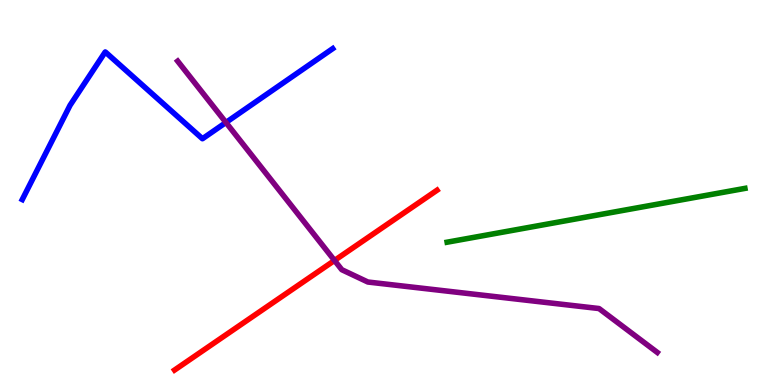[{'lines': ['blue', 'red'], 'intersections': []}, {'lines': ['green', 'red'], 'intersections': []}, {'lines': ['purple', 'red'], 'intersections': [{'x': 4.32, 'y': 3.23}]}, {'lines': ['blue', 'green'], 'intersections': []}, {'lines': ['blue', 'purple'], 'intersections': [{'x': 2.92, 'y': 6.82}]}, {'lines': ['green', 'purple'], 'intersections': []}]